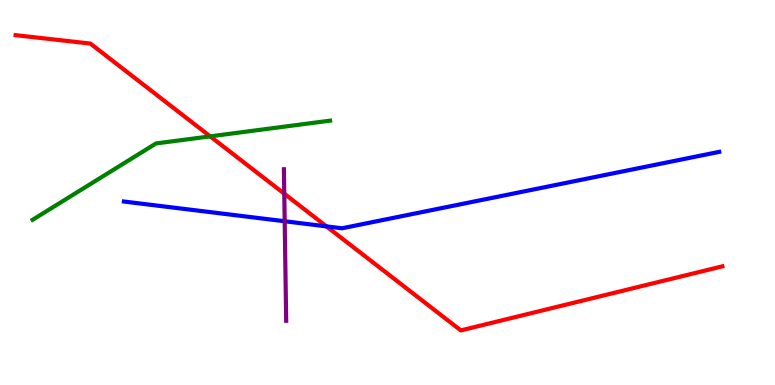[{'lines': ['blue', 'red'], 'intersections': [{'x': 4.21, 'y': 4.12}]}, {'lines': ['green', 'red'], 'intersections': [{'x': 2.71, 'y': 6.46}]}, {'lines': ['purple', 'red'], 'intersections': [{'x': 3.67, 'y': 4.97}]}, {'lines': ['blue', 'green'], 'intersections': []}, {'lines': ['blue', 'purple'], 'intersections': [{'x': 3.67, 'y': 4.25}]}, {'lines': ['green', 'purple'], 'intersections': []}]